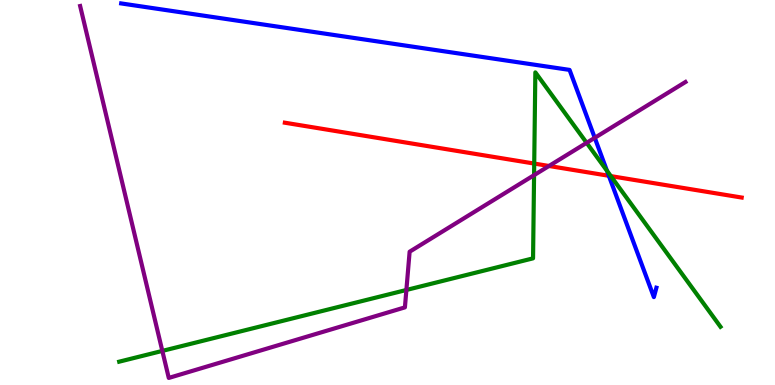[{'lines': ['blue', 'red'], 'intersections': [{'x': 7.86, 'y': 5.43}]}, {'lines': ['green', 'red'], 'intersections': [{'x': 6.89, 'y': 5.75}, {'x': 7.88, 'y': 5.43}]}, {'lines': ['purple', 'red'], 'intersections': [{'x': 7.08, 'y': 5.69}]}, {'lines': ['blue', 'green'], 'intersections': [{'x': 7.83, 'y': 5.56}]}, {'lines': ['blue', 'purple'], 'intersections': [{'x': 7.67, 'y': 6.42}]}, {'lines': ['green', 'purple'], 'intersections': [{'x': 2.09, 'y': 0.885}, {'x': 5.24, 'y': 2.47}, {'x': 6.89, 'y': 5.45}, {'x': 7.57, 'y': 6.29}]}]